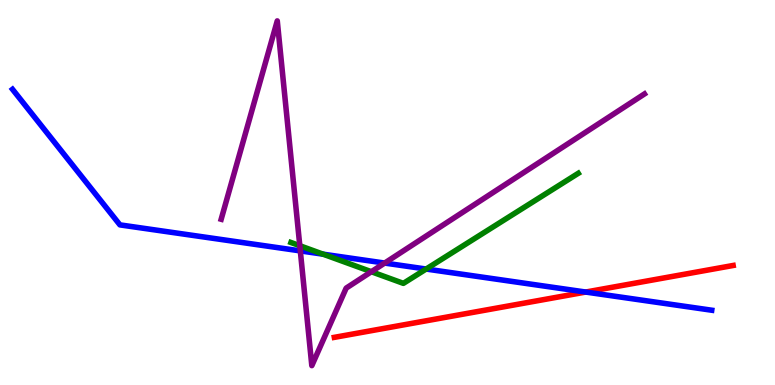[{'lines': ['blue', 'red'], 'intersections': [{'x': 7.56, 'y': 2.41}]}, {'lines': ['green', 'red'], 'intersections': []}, {'lines': ['purple', 'red'], 'intersections': []}, {'lines': ['blue', 'green'], 'intersections': [{'x': 4.17, 'y': 3.4}, {'x': 5.5, 'y': 3.01}]}, {'lines': ['blue', 'purple'], 'intersections': [{'x': 3.88, 'y': 3.48}, {'x': 4.96, 'y': 3.17}]}, {'lines': ['green', 'purple'], 'intersections': [{'x': 3.87, 'y': 3.62}, {'x': 4.79, 'y': 2.94}]}]